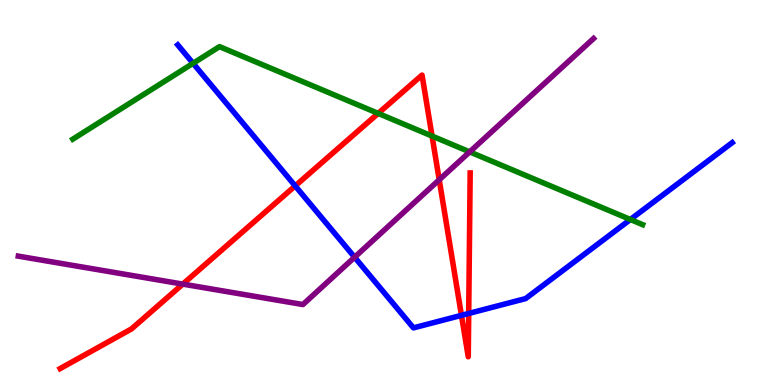[{'lines': ['blue', 'red'], 'intersections': [{'x': 3.81, 'y': 5.17}, {'x': 5.95, 'y': 1.81}, {'x': 6.05, 'y': 1.86}]}, {'lines': ['green', 'red'], 'intersections': [{'x': 4.88, 'y': 7.05}, {'x': 5.57, 'y': 6.47}]}, {'lines': ['purple', 'red'], 'intersections': [{'x': 2.36, 'y': 2.62}, {'x': 5.67, 'y': 5.33}]}, {'lines': ['blue', 'green'], 'intersections': [{'x': 2.49, 'y': 8.36}, {'x': 8.13, 'y': 4.3}]}, {'lines': ['blue', 'purple'], 'intersections': [{'x': 4.58, 'y': 3.32}]}, {'lines': ['green', 'purple'], 'intersections': [{'x': 6.06, 'y': 6.05}]}]